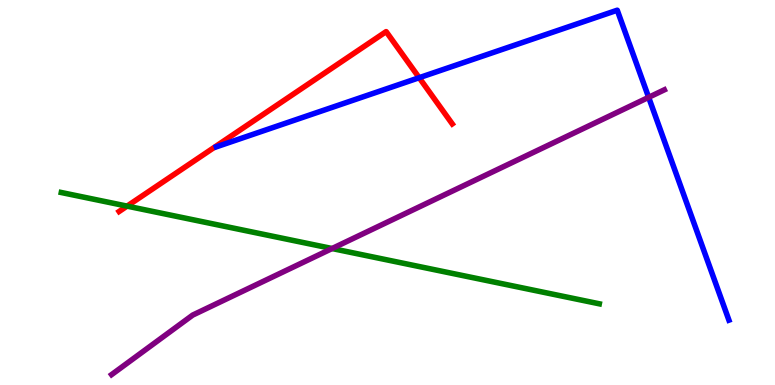[{'lines': ['blue', 'red'], 'intersections': [{'x': 5.41, 'y': 7.98}]}, {'lines': ['green', 'red'], 'intersections': [{'x': 1.64, 'y': 4.65}]}, {'lines': ['purple', 'red'], 'intersections': []}, {'lines': ['blue', 'green'], 'intersections': []}, {'lines': ['blue', 'purple'], 'intersections': [{'x': 8.37, 'y': 7.47}]}, {'lines': ['green', 'purple'], 'intersections': [{'x': 4.28, 'y': 3.54}]}]